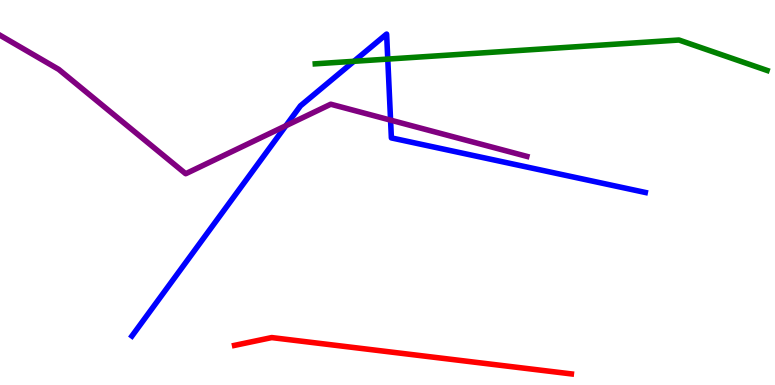[{'lines': ['blue', 'red'], 'intersections': []}, {'lines': ['green', 'red'], 'intersections': []}, {'lines': ['purple', 'red'], 'intersections': []}, {'lines': ['blue', 'green'], 'intersections': [{'x': 4.57, 'y': 8.41}, {'x': 5.0, 'y': 8.47}]}, {'lines': ['blue', 'purple'], 'intersections': [{'x': 3.69, 'y': 6.73}, {'x': 5.04, 'y': 6.88}]}, {'lines': ['green', 'purple'], 'intersections': []}]